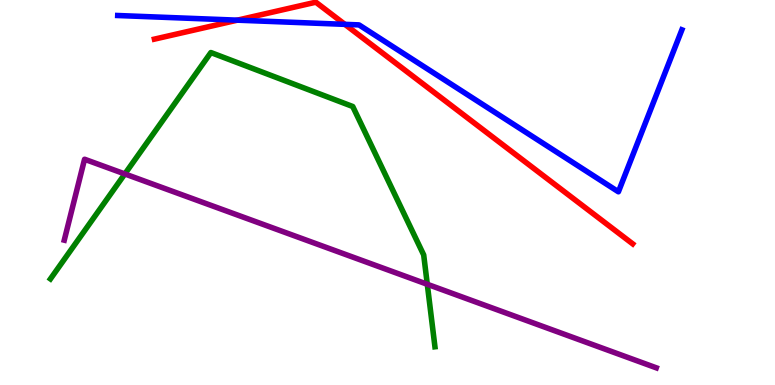[{'lines': ['blue', 'red'], 'intersections': [{'x': 3.06, 'y': 9.48}, {'x': 4.45, 'y': 9.37}]}, {'lines': ['green', 'red'], 'intersections': []}, {'lines': ['purple', 'red'], 'intersections': []}, {'lines': ['blue', 'green'], 'intersections': []}, {'lines': ['blue', 'purple'], 'intersections': []}, {'lines': ['green', 'purple'], 'intersections': [{'x': 1.61, 'y': 5.48}, {'x': 5.51, 'y': 2.62}]}]